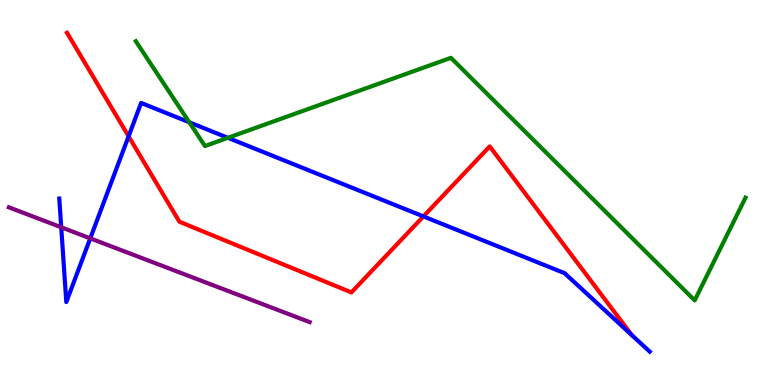[{'lines': ['blue', 'red'], 'intersections': [{'x': 1.66, 'y': 6.46}, {'x': 5.46, 'y': 4.38}]}, {'lines': ['green', 'red'], 'intersections': []}, {'lines': ['purple', 'red'], 'intersections': []}, {'lines': ['blue', 'green'], 'intersections': [{'x': 2.44, 'y': 6.82}, {'x': 2.94, 'y': 6.42}]}, {'lines': ['blue', 'purple'], 'intersections': [{'x': 0.79, 'y': 4.1}, {'x': 1.16, 'y': 3.81}]}, {'lines': ['green', 'purple'], 'intersections': []}]